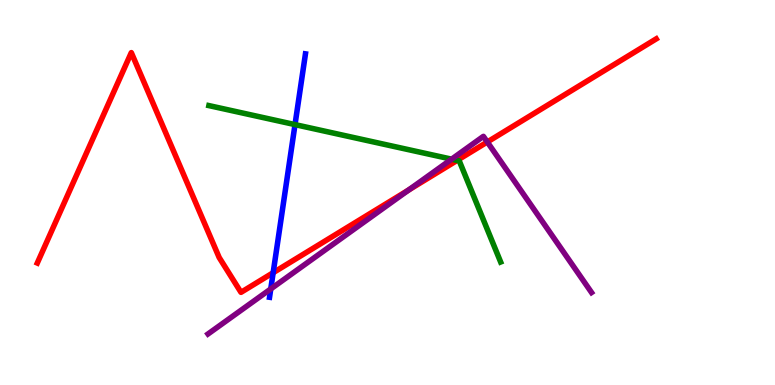[{'lines': ['blue', 'red'], 'intersections': [{'x': 3.52, 'y': 2.92}]}, {'lines': ['green', 'red'], 'intersections': [{'x': 5.9, 'y': 5.83}]}, {'lines': ['purple', 'red'], 'intersections': [{'x': 5.27, 'y': 5.06}, {'x': 6.29, 'y': 6.31}]}, {'lines': ['blue', 'green'], 'intersections': [{'x': 3.81, 'y': 6.76}]}, {'lines': ['blue', 'purple'], 'intersections': [{'x': 3.49, 'y': 2.5}]}, {'lines': ['green', 'purple'], 'intersections': [{'x': 5.83, 'y': 5.87}]}]